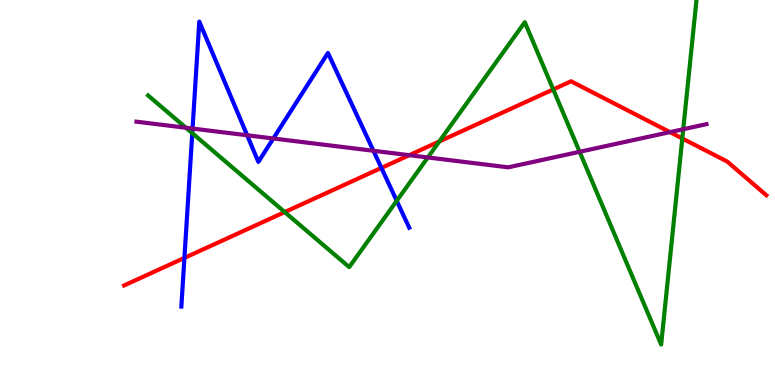[{'lines': ['blue', 'red'], 'intersections': [{'x': 2.38, 'y': 3.3}, {'x': 4.92, 'y': 5.64}]}, {'lines': ['green', 'red'], 'intersections': [{'x': 3.67, 'y': 4.49}, {'x': 5.67, 'y': 6.33}, {'x': 7.14, 'y': 7.68}, {'x': 8.8, 'y': 6.4}]}, {'lines': ['purple', 'red'], 'intersections': [{'x': 5.28, 'y': 5.97}, {'x': 8.64, 'y': 6.57}]}, {'lines': ['blue', 'green'], 'intersections': [{'x': 2.48, 'y': 6.54}, {'x': 5.12, 'y': 4.78}]}, {'lines': ['blue', 'purple'], 'intersections': [{'x': 2.48, 'y': 6.66}, {'x': 3.19, 'y': 6.49}, {'x': 3.53, 'y': 6.4}, {'x': 4.82, 'y': 6.08}]}, {'lines': ['green', 'purple'], 'intersections': [{'x': 2.4, 'y': 6.68}, {'x': 5.52, 'y': 5.91}, {'x': 7.48, 'y': 6.06}, {'x': 8.82, 'y': 6.64}]}]